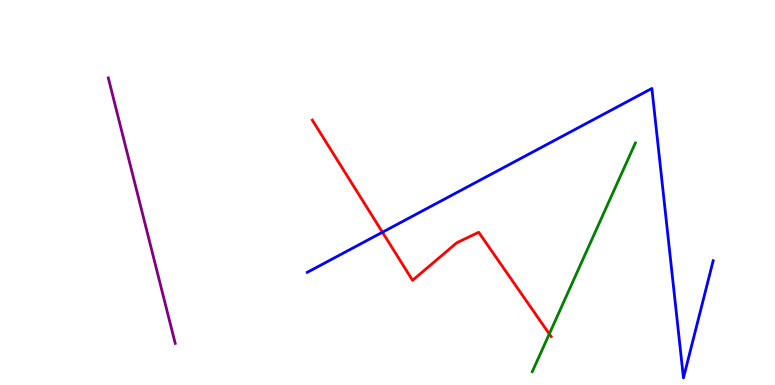[{'lines': ['blue', 'red'], 'intersections': [{'x': 4.93, 'y': 3.97}]}, {'lines': ['green', 'red'], 'intersections': [{'x': 7.09, 'y': 1.33}]}, {'lines': ['purple', 'red'], 'intersections': []}, {'lines': ['blue', 'green'], 'intersections': []}, {'lines': ['blue', 'purple'], 'intersections': []}, {'lines': ['green', 'purple'], 'intersections': []}]